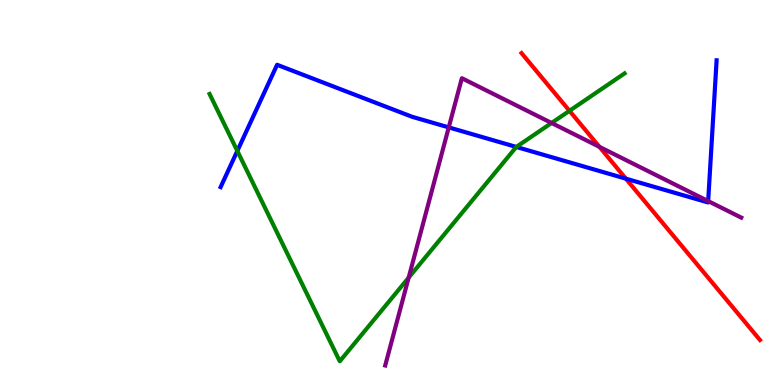[{'lines': ['blue', 'red'], 'intersections': [{'x': 8.08, 'y': 5.36}]}, {'lines': ['green', 'red'], 'intersections': [{'x': 7.35, 'y': 7.12}]}, {'lines': ['purple', 'red'], 'intersections': [{'x': 7.73, 'y': 6.19}]}, {'lines': ['blue', 'green'], 'intersections': [{'x': 3.06, 'y': 6.08}, {'x': 6.66, 'y': 6.18}]}, {'lines': ['blue', 'purple'], 'intersections': [{'x': 5.79, 'y': 6.69}, {'x': 9.14, 'y': 4.78}]}, {'lines': ['green', 'purple'], 'intersections': [{'x': 5.27, 'y': 2.79}, {'x': 7.12, 'y': 6.81}]}]